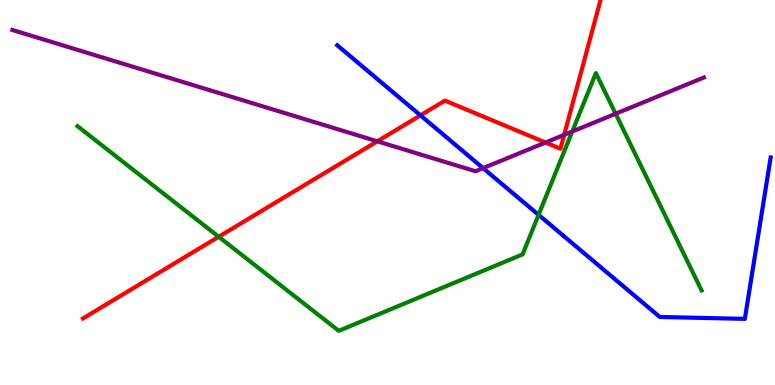[{'lines': ['blue', 'red'], 'intersections': [{'x': 5.43, 'y': 7.0}]}, {'lines': ['green', 'red'], 'intersections': [{'x': 2.82, 'y': 3.85}]}, {'lines': ['purple', 'red'], 'intersections': [{'x': 4.87, 'y': 6.33}, {'x': 7.04, 'y': 6.3}, {'x': 7.28, 'y': 6.5}]}, {'lines': ['blue', 'green'], 'intersections': [{'x': 6.95, 'y': 4.42}]}, {'lines': ['blue', 'purple'], 'intersections': [{'x': 6.23, 'y': 5.63}]}, {'lines': ['green', 'purple'], 'intersections': [{'x': 7.38, 'y': 6.58}, {'x': 7.94, 'y': 7.05}]}]